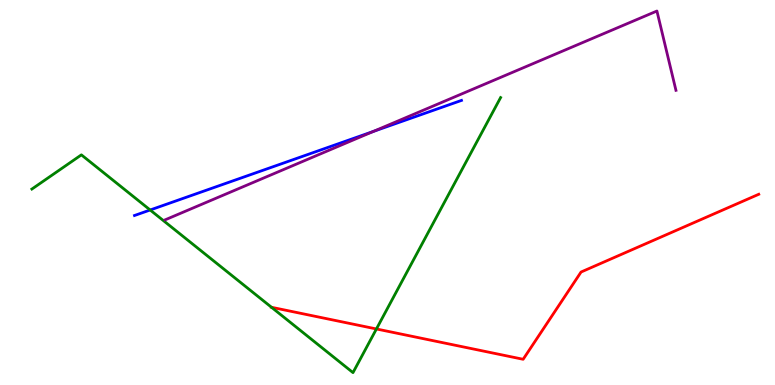[{'lines': ['blue', 'red'], 'intersections': []}, {'lines': ['green', 'red'], 'intersections': [{'x': 3.5, 'y': 2.02}, {'x': 4.86, 'y': 1.46}]}, {'lines': ['purple', 'red'], 'intersections': []}, {'lines': ['blue', 'green'], 'intersections': [{'x': 1.94, 'y': 4.55}]}, {'lines': ['blue', 'purple'], 'intersections': [{'x': 4.82, 'y': 6.59}]}, {'lines': ['green', 'purple'], 'intersections': []}]